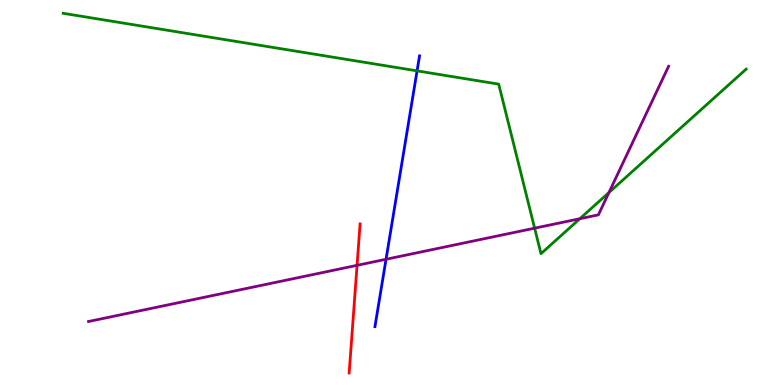[{'lines': ['blue', 'red'], 'intersections': []}, {'lines': ['green', 'red'], 'intersections': []}, {'lines': ['purple', 'red'], 'intersections': [{'x': 4.61, 'y': 3.11}]}, {'lines': ['blue', 'green'], 'intersections': [{'x': 5.38, 'y': 8.16}]}, {'lines': ['blue', 'purple'], 'intersections': [{'x': 4.98, 'y': 3.27}]}, {'lines': ['green', 'purple'], 'intersections': [{'x': 6.9, 'y': 4.07}, {'x': 7.48, 'y': 4.32}, {'x': 7.86, 'y': 5.0}]}]